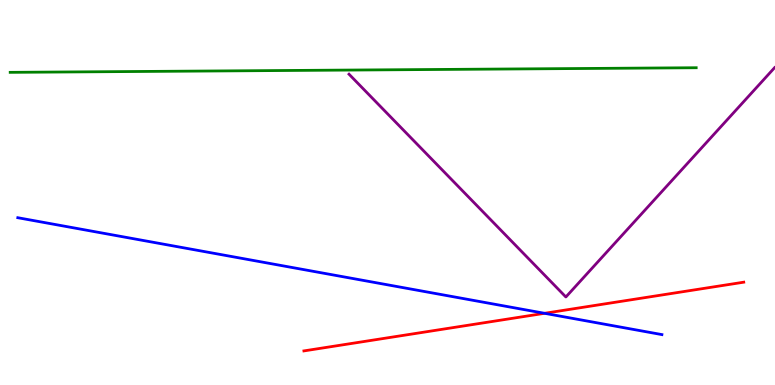[{'lines': ['blue', 'red'], 'intersections': [{'x': 7.03, 'y': 1.86}]}, {'lines': ['green', 'red'], 'intersections': []}, {'lines': ['purple', 'red'], 'intersections': []}, {'lines': ['blue', 'green'], 'intersections': []}, {'lines': ['blue', 'purple'], 'intersections': []}, {'lines': ['green', 'purple'], 'intersections': []}]